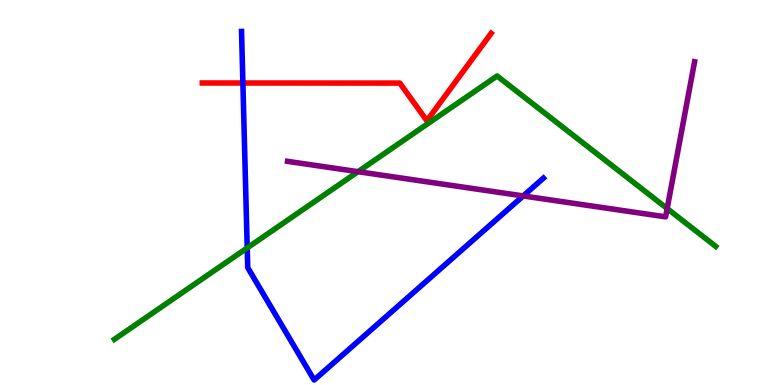[{'lines': ['blue', 'red'], 'intersections': [{'x': 3.13, 'y': 7.84}]}, {'lines': ['green', 'red'], 'intersections': []}, {'lines': ['purple', 'red'], 'intersections': []}, {'lines': ['blue', 'green'], 'intersections': [{'x': 3.19, 'y': 3.56}]}, {'lines': ['blue', 'purple'], 'intersections': [{'x': 6.75, 'y': 4.91}]}, {'lines': ['green', 'purple'], 'intersections': [{'x': 4.62, 'y': 5.54}, {'x': 8.61, 'y': 4.58}]}]